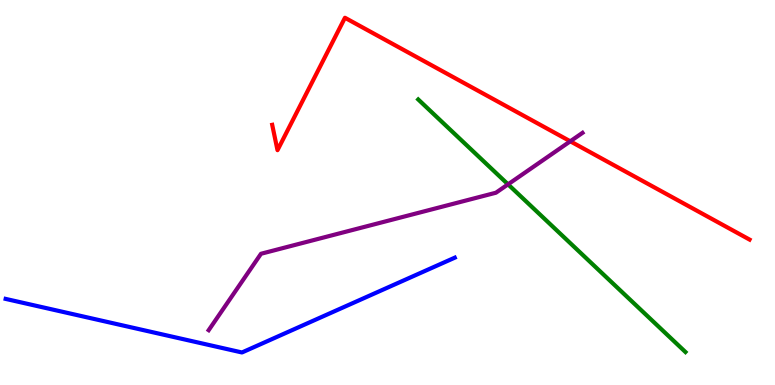[{'lines': ['blue', 'red'], 'intersections': []}, {'lines': ['green', 'red'], 'intersections': []}, {'lines': ['purple', 'red'], 'intersections': [{'x': 7.36, 'y': 6.33}]}, {'lines': ['blue', 'green'], 'intersections': []}, {'lines': ['blue', 'purple'], 'intersections': []}, {'lines': ['green', 'purple'], 'intersections': [{'x': 6.56, 'y': 5.21}]}]